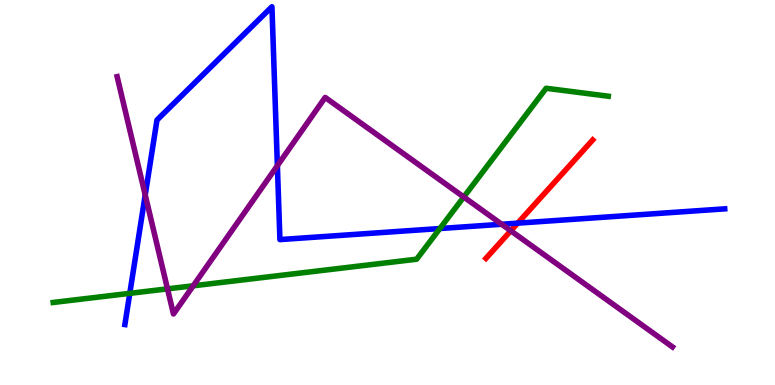[{'lines': ['blue', 'red'], 'intersections': [{'x': 6.68, 'y': 4.2}]}, {'lines': ['green', 'red'], 'intersections': []}, {'lines': ['purple', 'red'], 'intersections': [{'x': 6.59, 'y': 4.01}]}, {'lines': ['blue', 'green'], 'intersections': [{'x': 1.67, 'y': 2.38}, {'x': 5.68, 'y': 4.06}]}, {'lines': ['blue', 'purple'], 'intersections': [{'x': 1.87, 'y': 4.94}, {'x': 3.58, 'y': 5.7}, {'x': 6.47, 'y': 4.18}]}, {'lines': ['green', 'purple'], 'intersections': [{'x': 2.16, 'y': 2.5}, {'x': 2.49, 'y': 2.58}, {'x': 5.98, 'y': 4.88}]}]